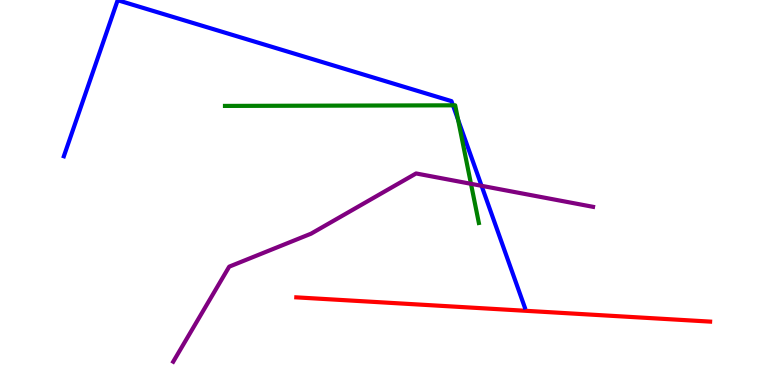[{'lines': ['blue', 'red'], 'intersections': []}, {'lines': ['green', 'red'], 'intersections': []}, {'lines': ['purple', 'red'], 'intersections': []}, {'lines': ['blue', 'green'], 'intersections': [{'x': 5.84, 'y': 7.26}, {'x': 5.91, 'y': 6.89}]}, {'lines': ['blue', 'purple'], 'intersections': [{'x': 6.21, 'y': 5.17}]}, {'lines': ['green', 'purple'], 'intersections': [{'x': 6.08, 'y': 5.23}]}]